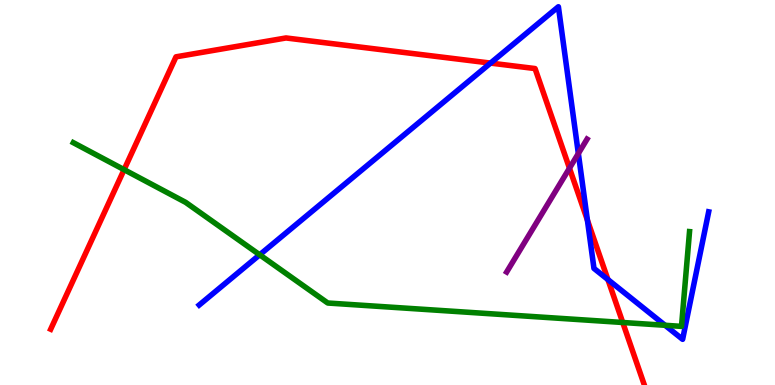[{'lines': ['blue', 'red'], 'intersections': [{'x': 6.33, 'y': 8.36}, {'x': 7.58, 'y': 4.28}, {'x': 7.84, 'y': 2.74}]}, {'lines': ['green', 'red'], 'intersections': [{'x': 1.6, 'y': 5.59}, {'x': 8.04, 'y': 1.62}]}, {'lines': ['purple', 'red'], 'intersections': [{'x': 7.35, 'y': 5.63}]}, {'lines': ['blue', 'green'], 'intersections': [{'x': 3.35, 'y': 3.38}, {'x': 8.58, 'y': 1.55}]}, {'lines': ['blue', 'purple'], 'intersections': [{'x': 7.46, 'y': 6.01}]}, {'lines': ['green', 'purple'], 'intersections': []}]